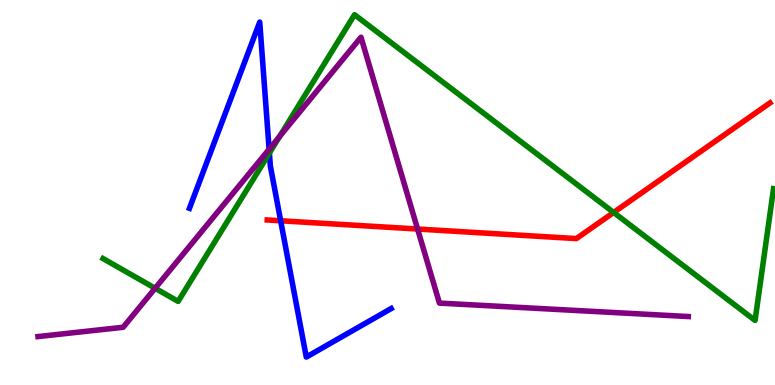[{'lines': ['blue', 'red'], 'intersections': [{'x': 3.62, 'y': 4.27}]}, {'lines': ['green', 'red'], 'intersections': [{'x': 7.92, 'y': 4.48}]}, {'lines': ['purple', 'red'], 'intersections': [{'x': 5.39, 'y': 4.05}]}, {'lines': ['blue', 'green'], 'intersections': [{'x': 3.48, 'y': 6.02}]}, {'lines': ['blue', 'purple'], 'intersections': [{'x': 3.47, 'y': 6.12}]}, {'lines': ['green', 'purple'], 'intersections': [{'x': 2.0, 'y': 2.51}, {'x': 3.61, 'y': 6.46}]}]